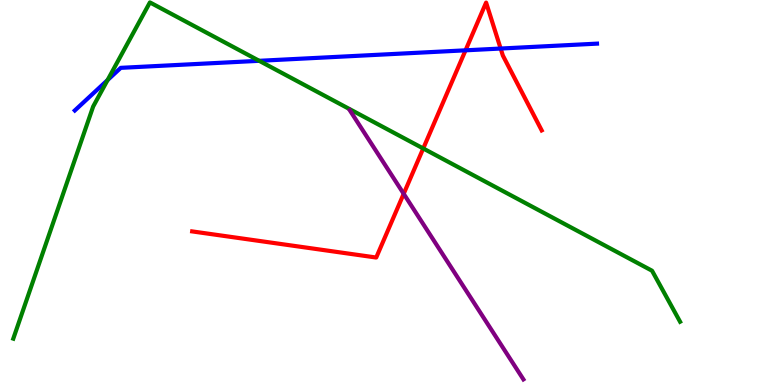[{'lines': ['blue', 'red'], 'intersections': [{'x': 6.01, 'y': 8.69}, {'x': 6.46, 'y': 8.74}]}, {'lines': ['green', 'red'], 'intersections': [{'x': 5.46, 'y': 6.14}]}, {'lines': ['purple', 'red'], 'intersections': [{'x': 5.21, 'y': 4.97}]}, {'lines': ['blue', 'green'], 'intersections': [{'x': 1.39, 'y': 7.92}, {'x': 3.34, 'y': 8.42}]}, {'lines': ['blue', 'purple'], 'intersections': []}, {'lines': ['green', 'purple'], 'intersections': []}]